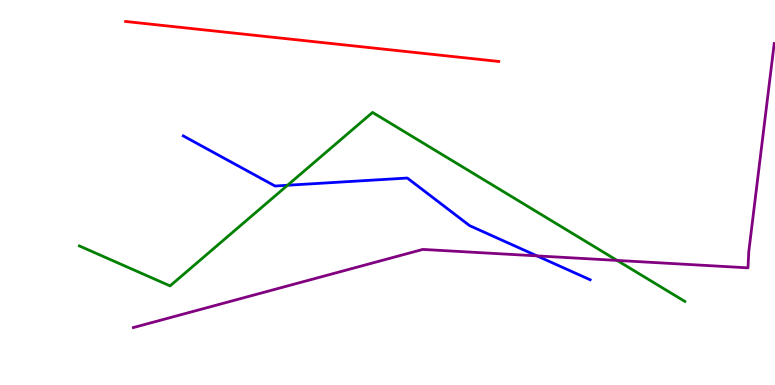[{'lines': ['blue', 'red'], 'intersections': []}, {'lines': ['green', 'red'], 'intersections': []}, {'lines': ['purple', 'red'], 'intersections': []}, {'lines': ['blue', 'green'], 'intersections': [{'x': 3.71, 'y': 5.19}]}, {'lines': ['blue', 'purple'], 'intersections': [{'x': 6.93, 'y': 3.35}]}, {'lines': ['green', 'purple'], 'intersections': [{'x': 7.96, 'y': 3.24}]}]